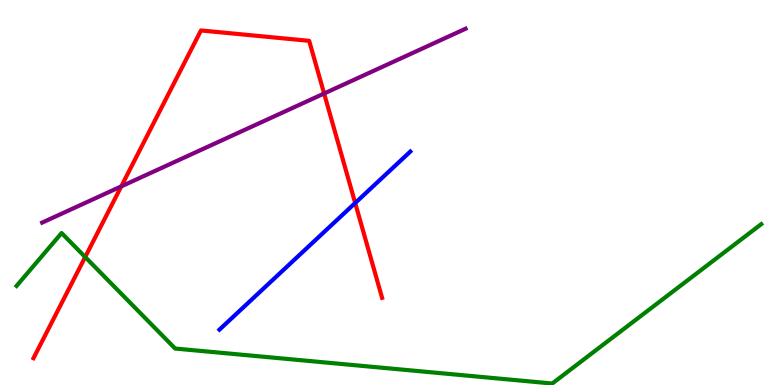[{'lines': ['blue', 'red'], 'intersections': [{'x': 4.58, 'y': 4.73}]}, {'lines': ['green', 'red'], 'intersections': [{'x': 1.1, 'y': 3.32}]}, {'lines': ['purple', 'red'], 'intersections': [{'x': 1.56, 'y': 5.16}, {'x': 4.18, 'y': 7.57}]}, {'lines': ['blue', 'green'], 'intersections': []}, {'lines': ['blue', 'purple'], 'intersections': []}, {'lines': ['green', 'purple'], 'intersections': []}]